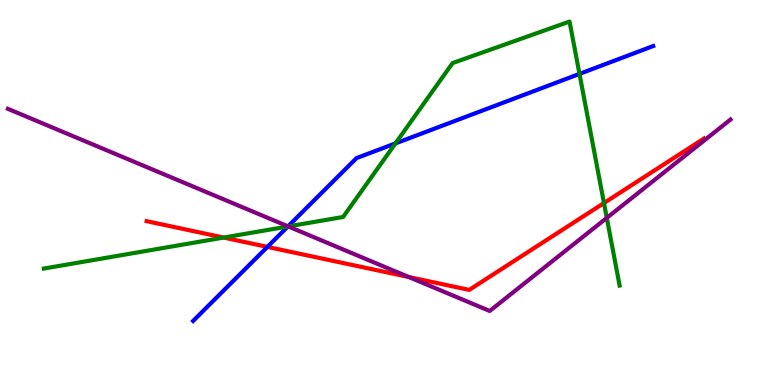[{'lines': ['blue', 'red'], 'intersections': [{'x': 3.45, 'y': 3.59}]}, {'lines': ['green', 'red'], 'intersections': [{'x': 2.89, 'y': 3.83}, {'x': 7.79, 'y': 4.73}]}, {'lines': ['purple', 'red'], 'intersections': [{'x': 5.27, 'y': 2.8}]}, {'lines': ['blue', 'green'], 'intersections': [{'x': 3.71, 'y': 4.12}, {'x': 5.1, 'y': 6.28}, {'x': 7.48, 'y': 8.08}]}, {'lines': ['blue', 'purple'], 'intersections': [{'x': 3.72, 'y': 4.12}]}, {'lines': ['green', 'purple'], 'intersections': [{'x': 3.72, 'y': 4.12}, {'x': 7.83, 'y': 4.34}]}]